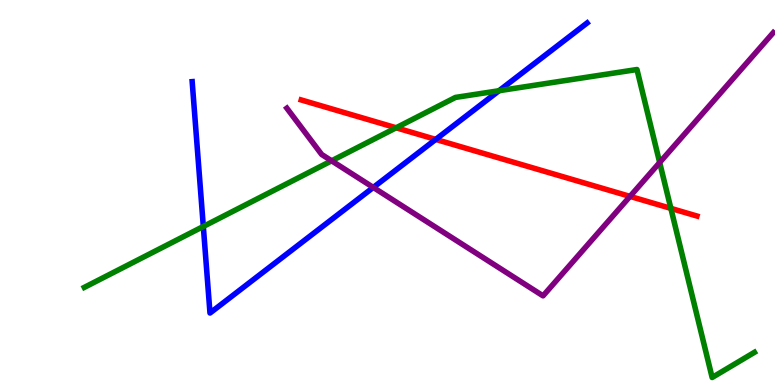[{'lines': ['blue', 'red'], 'intersections': [{'x': 5.62, 'y': 6.38}]}, {'lines': ['green', 'red'], 'intersections': [{'x': 5.11, 'y': 6.68}, {'x': 8.66, 'y': 4.59}]}, {'lines': ['purple', 'red'], 'intersections': [{'x': 8.13, 'y': 4.9}]}, {'lines': ['blue', 'green'], 'intersections': [{'x': 2.62, 'y': 4.12}, {'x': 6.44, 'y': 7.64}]}, {'lines': ['blue', 'purple'], 'intersections': [{'x': 4.82, 'y': 5.13}]}, {'lines': ['green', 'purple'], 'intersections': [{'x': 4.28, 'y': 5.82}, {'x': 8.51, 'y': 5.78}]}]